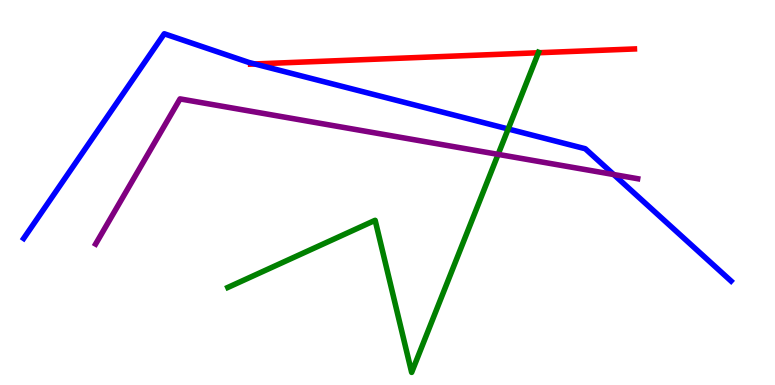[{'lines': ['blue', 'red'], 'intersections': [{'x': 3.29, 'y': 8.34}]}, {'lines': ['green', 'red'], 'intersections': [{'x': 6.95, 'y': 8.63}]}, {'lines': ['purple', 'red'], 'intersections': []}, {'lines': ['blue', 'green'], 'intersections': [{'x': 6.56, 'y': 6.65}]}, {'lines': ['blue', 'purple'], 'intersections': [{'x': 7.92, 'y': 5.47}]}, {'lines': ['green', 'purple'], 'intersections': [{'x': 6.43, 'y': 5.99}]}]